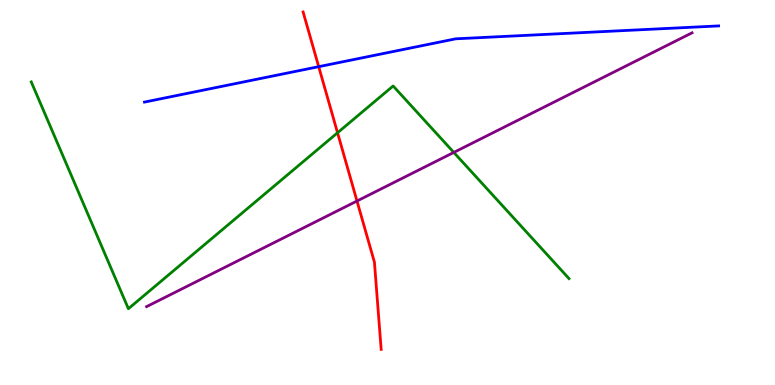[{'lines': ['blue', 'red'], 'intersections': [{'x': 4.11, 'y': 8.27}]}, {'lines': ['green', 'red'], 'intersections': [{'x': 4.36, 'y': 6.55}]}, {'lines': ['purple', 'red'], 'intersections': [{'x': 4.61, 'y': 4.78}]}, {'lines': ['blue', 'green'], 'intersections': []}, {'lines': ['blue', 'purple'], 'intersections': []}, {'lines': ['green', 'purple'], 'intersections': [{'x': 5.86, 'y': 6.04}]}]